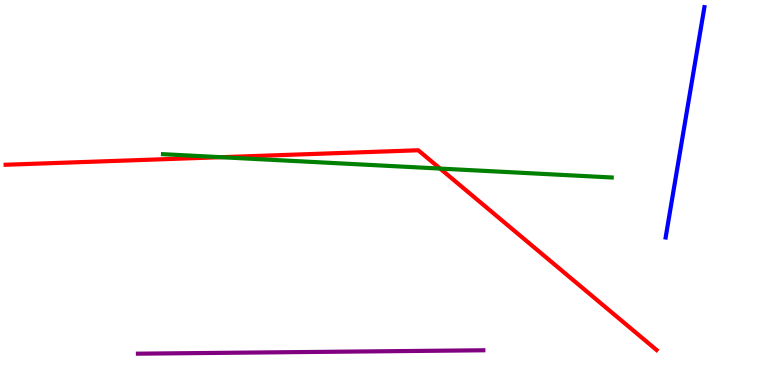[{'lines': ['blue', 'red'], 'intersections': []}, {'lines': ['green', 'red'], 'intersections': [{'x': 2.85, 'y': 5.92}, {'x': 5.68, 'y': 5.62}]}, {'lines': ['purple', 'red'], 'intersections': []}, {'lines': ['blue', 'green'], 'intersections': []}, {'lines': ['blue', 'purple'], 'intersections': []}, {'lines': ['green', 'purple'], 'intersections': []}]